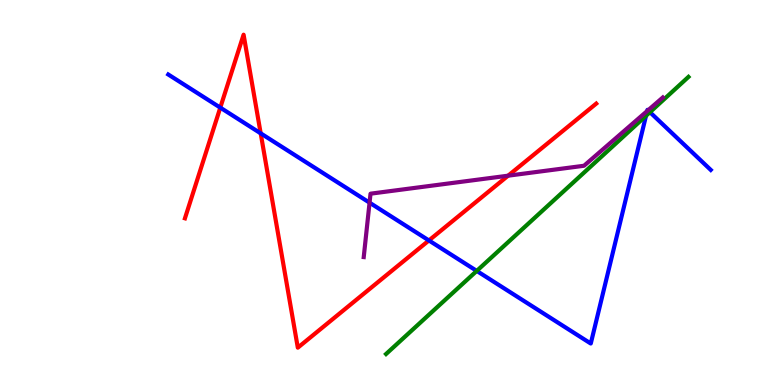[{'lines': ['blue', 'red'], 'intersections': [{'x': 2.84, 'y': 7.2}, {'x': 3.36, 'y': 6.54}, {'x': 5.53, 'y': 3.75}]}, {'lines': ['green', 'red'], 'intersections': []}, {'lines': ['purple', 'red'], 'intersections': [{'x': 6.56, 'y': 5.44}]}, {'lines': ['blue', 'green'], 'intersections': [{'x': 6.15, 'y': 2.96}, {'x': 8.34, 'y': 6.99}, {'x': 8.39, 'y': 7.09}]}, {'lines': ['blue', 'purple'], 'intersections': [{'x': 4.77, 'y': 4.74}, {'x': 8.35, 'y': 7.12}, {'x': 8.36, 'y': 7.13}]}, {'lines': ['green', 'purple'], 'intersections': []}]